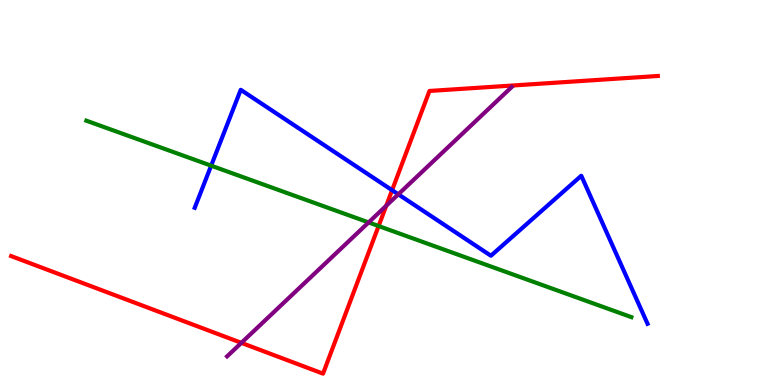[{'lines': ['blue', 'red'], 'intersections': [{'x': 5.06, 'y': 5.06}]}, {'lines': ['green', 'red'], 'intersections': [{'x': 4.89, 'y': 4.13}]}, {'lines': ['purple', 'red'], 'intersections': [{'x': 3.11, 'y': 1.09}, {'x': 4.98, 'y': 4.66}]}, {'lines': ['blue', 'green'], 'intersections': [{'x': 2.72, 'y': 5.7}]}, {'lines': ['blue', 'purple'], 'intersections': [{'x': 5.14, 'y': 4.95}]}, {'lines': ['green', 'purple'], 'intersections': [{'x': 4.76, 'y': 4.22}]}]